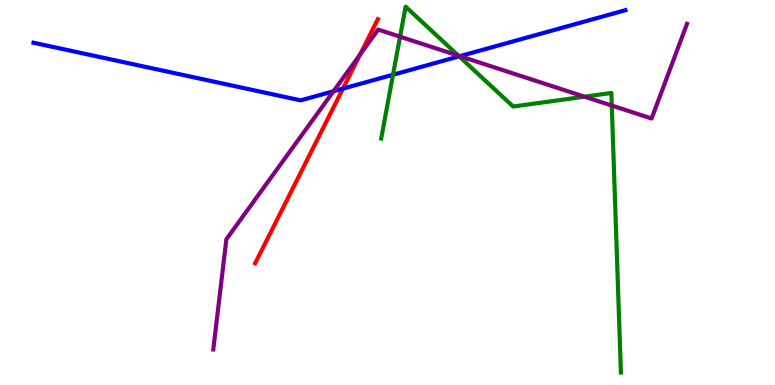[{'lines': ['blue', 'red'], 'intersections': [{'x': 4.42, 'y': 7.7}]}, {'lines': ['green', 'red'], 'intersections': []}, {'lines': ['purple', 'red'], 'intersections': [{'x': 4.65, 'y': 8.58}]}, {'lines': ['blue', 'green'], 'intersections': [{'x': 5.07, 'y': 8.06}, {'x': 5.92, 'y': 8.54}]}, {'lines': ['blue', 'purple'], 'intersections': [{'x': 4.3, 'y': 7.63}, {'x': 5.93, 'y': 8.54}]}, {'lines': ['green', 'purple'], 'intersections': [{'x': 5.16, 'y': 9.05}, {'x': 5.91, 'y': 8.55}, {'x': 7.54, 'y': 7.49}, {'x': 7.89, 'y': 7.26}]}]